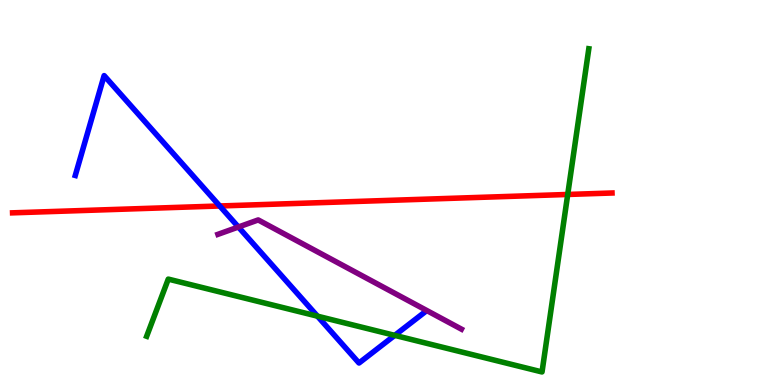[{'lines': ['blue', 'red'], 'intersections': [{'x': 2.84, 'y': 4.65}]}, {'lines': ['green', 'red'], 'intersections': [{'x': 7.33, 'y': 4.95}]}, {'lines': ['purple', 'red'], 'intersections': []}, {'lines': ['blue', 'green'], 'intersections': [{'x': 4.1, 'y': 1.79}, {'x': 5.09, 'y': 1.29}]}, {'lines': ['blue', 'purple'], 'intersections': [{'x': 3.08, 'y': 4.1}]}, {'lines': ['green', 'purple'], 'intersections': []}]